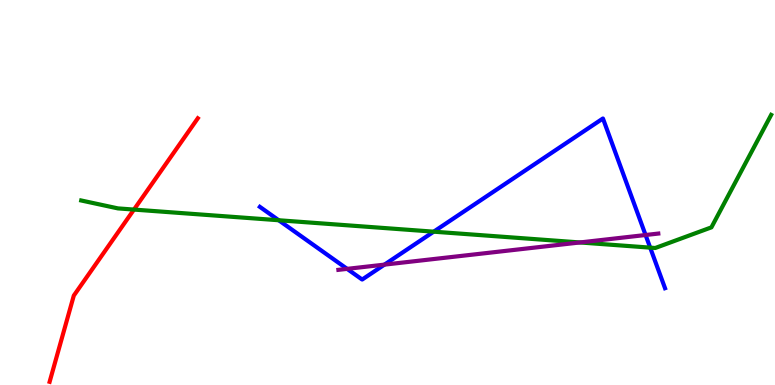[{'lines': ['blue', 'red'], 'intersections': []}, {'lines': ['green', 'red'], 'intersections': [{'x': 1.73, 'y': 4.56}]}, {'lines': ['purple', 'red'], 'intersections': []}, {'lines': ['blue', 'green'], 'intersections': [{'x': 3.6, 'y': 4.28}, {'x': 5.6, 'y': 3.98}, {'x': 8.39, 'y': 3.57}]}, {'lines': ['blue', 'purple'], 'intersections': [{'x': 4.48, 'y': 3.02}, {'x': 4.96, 'y': 3.13}, {'x': 8.33, 'y': 3.9}]}, {'lines': ['green', 'purple'], 'intersections': [{'x': 7.48, 'y': 3.7}]}]